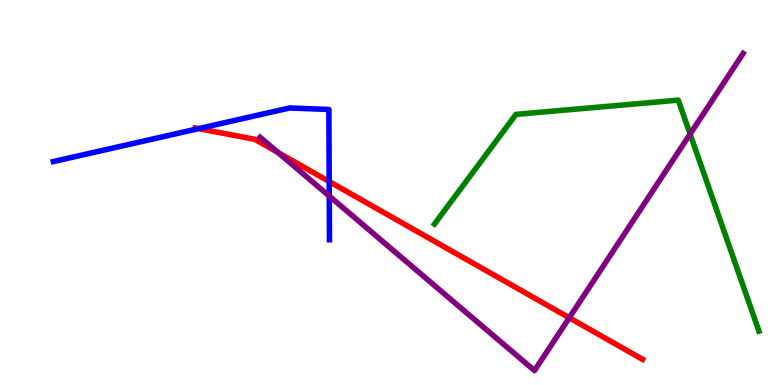[{'lines': ['blue', 'red'], 'intersections': [{'x': 2.56, 'y': 6.66}, {'x': 4.25, 'y': 5.28}]}, {'lines': ['green', 'red'], 'intersections': []}, {'lines': ['purple', 'red'], 'intersections': [{'x': 3.59, 'y': 6.04}, {'x': 7.35, 'y': 1.75}]}, {'lines': ['blue', 'green'], 'intersections': []}, {'lines': ['blue', 'purple'], 'intersections': [{'x': 4.25, 'y': 4.91}]}, {'lines': ['green', 'purple'], 'intersections': [{'x': 8.9, 'y': 6.52}]}]